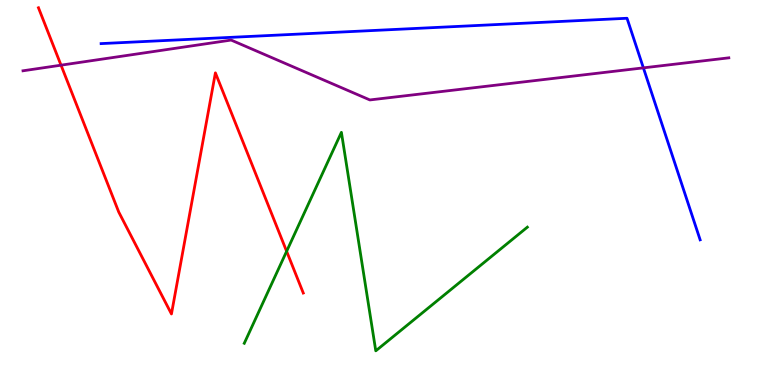[{'lines': ['blue', 'red'], 'intersections': []}, {'lines': ['green', 'red'], 'intersections': [{'x': 3.7, 'y': 3.47}]}, {'lines': ['purple', 'red'], 'intersections': [{'x': 0.787, 'y': 8.31}]}, {'lines': ['blue', 'green'], 'intersections': []}, {'lines': ['blue', 'purple'], 'intersections': [{'x': 8.3, 'y': 8.24}]}, {'lines': ['green', 'purple'], 'intersections': []}]